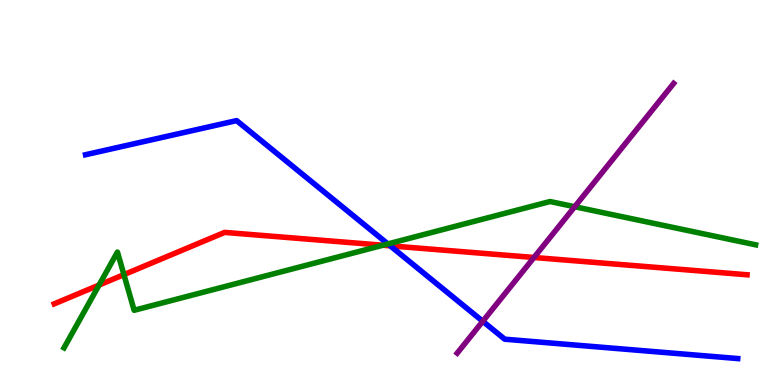[{'lines': ['blue', 'red'], 'intersections': [{'x': 5.04, 'y': 3.61}]}, {'lines': ['green', 'red'], 'intersections': [{'x': 1.28, 'y': 2.6}, {'x': 1.6, 'y': 2.87}, {'x': 4.94, 'y': 3.63}]}, {'lines': ['purple', 'red'], 'intersections': [{'x': 6.89, 'y': 3.31}]}, {'lines': ['blue', 'green'], 'intersections': [{'x': 5.01, 'y': 3.66}]}, {'lines': ['blue', 'purple'], 'intersections': [{'x': 6.23, 'y': 1.65}]}, {'lines': ['green', 'purple'], 'intersections': [{'x': 7.42, 'y': 4.63}]}]